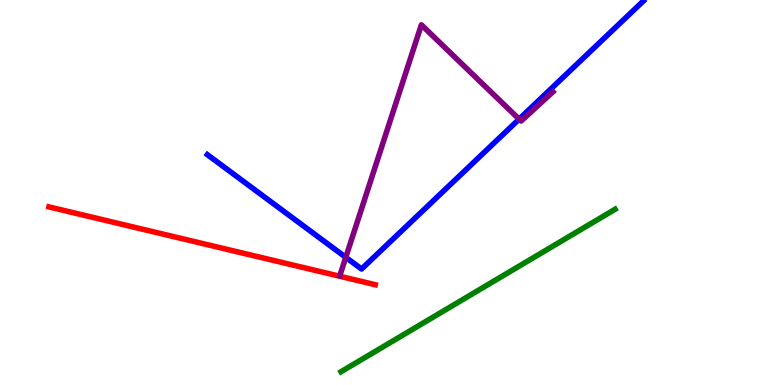[{'lines': ['blue', 'red'], 'intersections': []}, {'lines': ['green', 'red'], 'intersections': []}, {'lines': ['purple', 'red'], 'intersections': []}, {'lines': ['blue', 'green'], 'intersections': []}, {'lines': ['blue', 'purple'], 'intersections': [{'x': 4.46, 'y': 3.32}, {'x': 6.7, 'y': 6.91}]}, {'lines': ['green', 'purple'], 'intersections': []}]